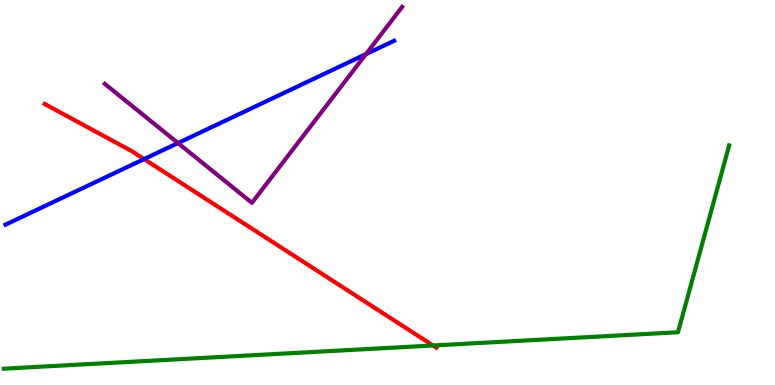[{'lines': ['blue', 'red'], 'intersections': [{'x': 1.86, 'y': 5.87}]}, {'lines': ['green', 'red'], 'intersections': [{'x': 5.59, 'y': 1.03}]}, {'lines': ['purple', 'red'], 'intersections': []}, {'lines': ['blue', 'green'], 'intersections': []}, {'lines': ['blue', 'purple'], 'intersections': [{'x': 2.3, 'y': 6.28}, {'x': 4.72, 'y': 8.59}]}, {'lines': ['green', 'purple'], 'intersections': []}]